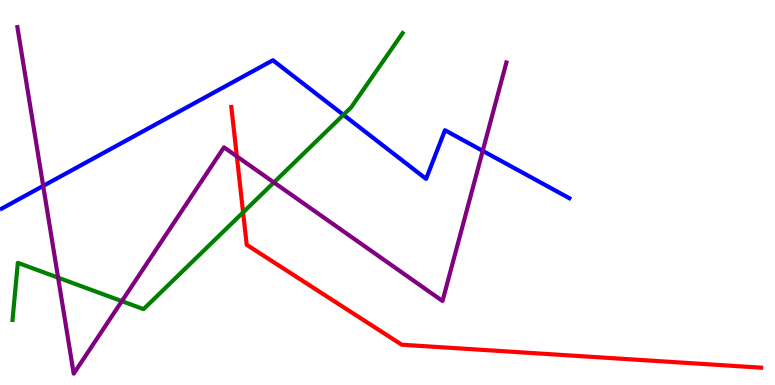[{'lines': ['blue', 'red'], 'intersections': []}, {'lines': ['green', 'red'], 'intersections': [{'x': 3.14, 'y': 4.48}]}, {'lines': ['purple', 'red'], 'intersections': [{'x': 3.06, 'y': 5.94}]}, {'lines': ['blue', 'green'], 'intersections': [{'x': 4.43, 'y': 7.02}]}, {'lines': ['blue', 'purple'], 'intersections': [{'x': 0.557, 'y': 5.17}, {'x': 6.23, 'y': 6.08}]}, {'lines': ['green', 'purple'], 'intersections': [{'x': 0.75, 'y': 2.79}, {'x': 1.57, 'y': 2.18}, {'x': 3.53, 'y': 5.26}]}]